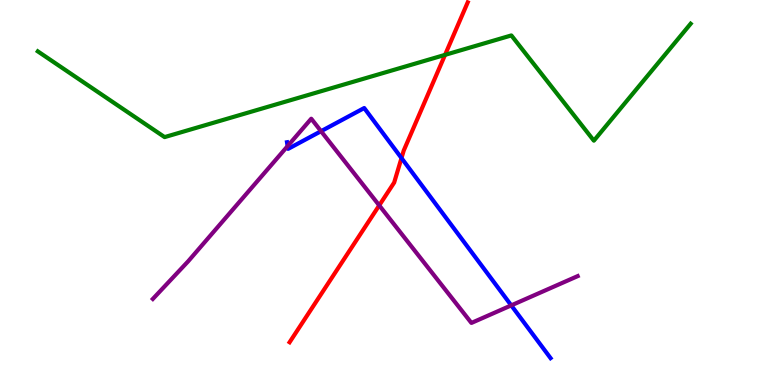[{'lines': ['blue', 'red'], 'intersections': [{'x': 5.18, 'y': 5.89}]}, {'lines': ['green', 'red'], 'intersections': [{'x': 5.74, 'y': 8.57}]}, {'lines': ['purple', 'red'], 'intersections': [{'x': 4.89, 'y': 4.67}]}, {'lines': ['blue', 'green'], 'intersections': []}, {'lines': ['blue', 'purple'], 'intersections': [{'x': 3.71, 'y': 6.21}, {'x': 4.14, 'y': 6.59}, {'x': 6.6, 'y': 2.07}]}, {'lines': ['green', 'purple'], 'intersections': []}]